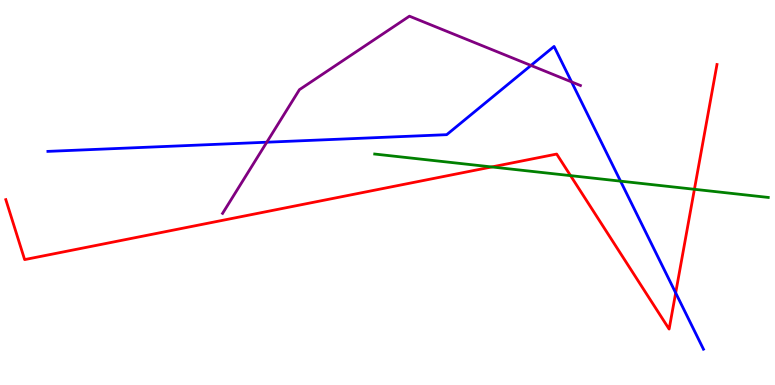[{'lines': ['blue', 'red'], 'intersections': [{'x': 8.72, 'y': 2.39}]}, {'lines': ['green', 'red'], 'intersections': [{'x': 6.34, 'y': 5.66}, {'x': 7.36, 'y': 5.44}, {'x': 8.96, 'y': 5.08}]}, {'lines': ['purple', 'red'], 'intersections': []}, {'lines': ['blue', 'green'], 'intersections': [{'x': 8.01, 'y': 5.29}]}, {'lines': ['blue', 'purple'], 'intersections': [{'x': 3.44, 'y': 6.31}, {'x': 6.85, 'y': 8.3}, {'x': 7.38, 'y': 7.87}]}, {'lines': ['green', 'purple'], 'intersections': []}]